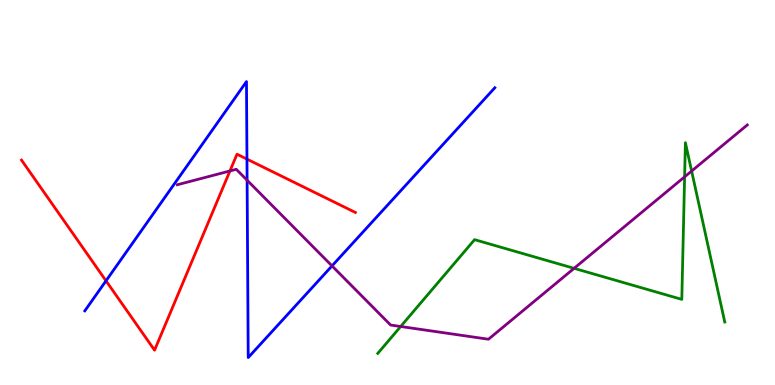[{'lines': ['blue', 'red'], 'intersections': [{'x': 1.37, 'y': 2.71}, {'x': 3.19, 'y': 5.87}]}, {'lines': ['green', 'red'], 'intersections': []}, {'lines': ['purple', 'red'], 'intersections': [{'x': 2.97, 'y': 5.56}]}, {'lines': ['blue', 'green'], 'intersections': []}, {'lines': ['blue', 'purple'], 'intersections': [{'x': 3.19, 'y': 5.32}, {'x': 4.28, 'y': 3.09}]}, {'lines': ['green', 'purple'], 'intersections': [{'x': 5.17, 'y': 1.52}, {'x': 7.41, 'y': 3.03}, {'x': 8.83, 'y': 5.41}, {'x': 8.92, 'y': 5.56}]}]